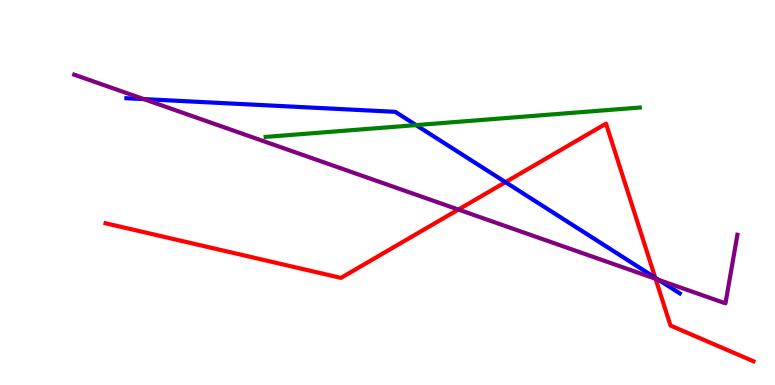[{'lines': ['blue', 'red'], 'intersections': [{'x': 6.52, 'y': 5.27}, {'x': 8.45, 'y': 2.79}]}, {'lines': ['green', 'red'], 'intersections': []}, {'lines': ['purple', 'red'], 'intersections': [{'x': 5.91, 'y': 4.56}, {'x': 8.46, 'y': 2.76}]}, {'lines': ['blue', 'green'], 'intersections': [{'x': 5.37, 'y': 6.75}]}, {'lines': ['blue', 'purple'], 'intersections': [{'x': 1.86, 'y': 7.43}, {'x': 8.5, 'y': 2.73}]}, {'lines': ['green', 'purple'], 'intersections': []}]